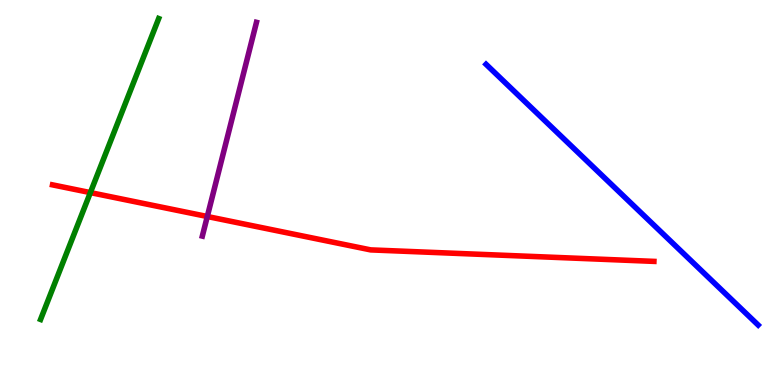[{'lines': ['blue', 'red'], 'intersections': []}, {'lines': ['green', 'red'], 'intersections': [{'x': 1.17, 'y': 5.0}]}, {'lines': ['purple', 'red'], 'intersections': [{'x': 2.67, 'y': 4.38}]}, {'lines': ['blue', 'green'], 'intersections': []}, {'lines': ['blue', 'purple'], 'intersections': []}, {'lines': ['green', 'purple'], 'intersections': []}]